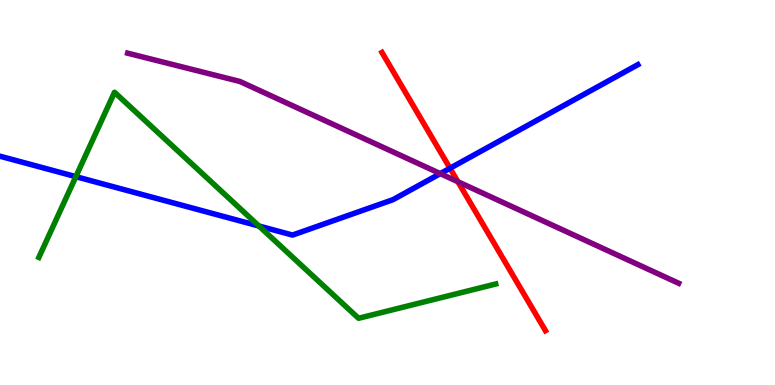[{'lines': ['blue', 'red'], 'intersections': [{'x': 5.81, 'y': 5.63}]}, {'lines': ['green', 'red'], 'intersections': []}, {'lines': ['purple', 'red'], 'intersections': [{'x': 5.91, 'y': 5.28}]}, {'lines': ['blue', 'green'], 'intersections': [{'x': 0.979, 'y': 5.41}, {'x': 3.34, 'y': 4.13}]}, {'lines': ['blue', 'purple'], 'intersections': [{'x': 5.68, 'y': 5.49}]}, {'lines': ['green', 'purple'], 'intersections': []}]